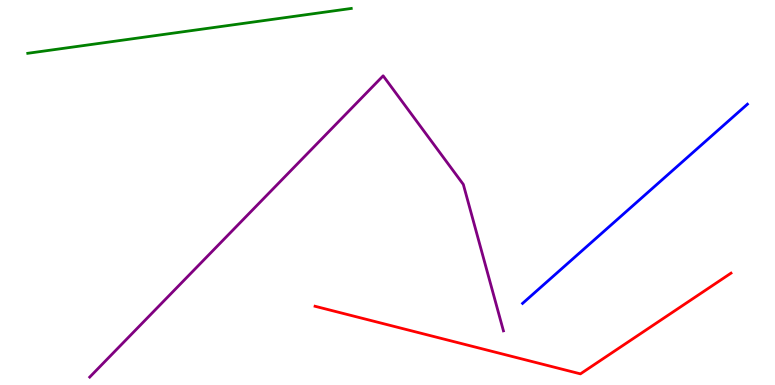[{'lines': ['blue', 'red'], 'intersections': []}, {'lines': ['green', 'red'], 'intersections': []}, {'lines': ['purple', 'red'], 'intersections': []}, {'lines': ['blue', 'green'], 'intersections': []}, {'lines': ['blue', 'purple'], 'intersections': []}, {'lines': ['green', 'purple'], 'intersections': []}]